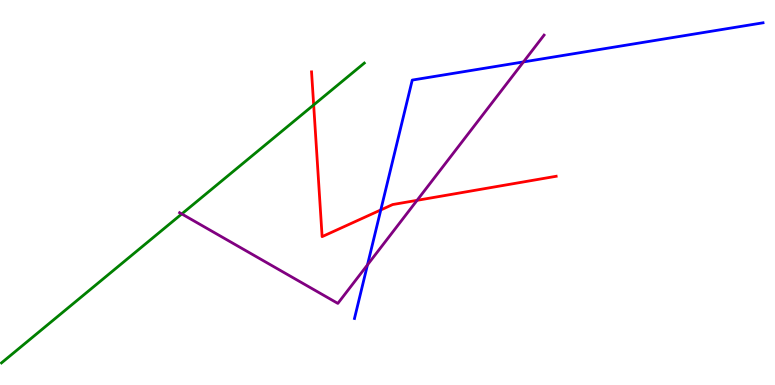[{'lines': ['blue', 'red'], 'intersections': [{'x': 4.91, 'y': 4.55}]}, {'lines': ['green', 'red'], 'intersections': [{'x': 4.05, 'y': 7.27}]}, {'lines': ['purple', 'red'], 'intersections': [{'x': 5.38, 'y': 4.8}]}, {'lines': ['blue', 'green'], 'intersections': []}, {'lines': ['blue', 'purple'], 'intersections': [{'x': 4.74, 'y': 3.12}, {'x': 6.75, 'y': 8.39}]}, {'lines': ['green', 'purple'], 'intersections': [{'x': 2.35, 'y': 4.44}]}]